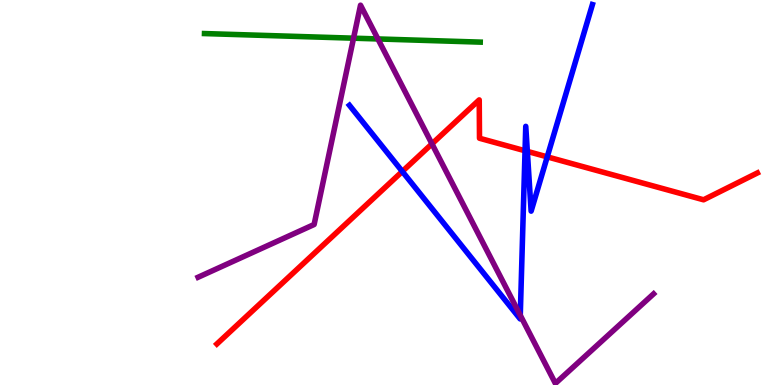[{'lines': ['blue', 'red'], 'intersections': [{'x': 5.19, 'y': 5.55}, {'x': 6.77, 'y': 6.08}, {'x': 6.8, 'y': 6.07}, {'x': 7.06, 'y': 5.93}]}, {'lines': ['green', 'red'], 'intersections': []}, {'lines': ['purple', 'red'], 'intersections': [{'x': 5.57, 'y': 6.26}]}, {'lines': ['blue', 'green'], 'intersections': []}, {'lines': ['blue', 'purple'], 'intersections': [{'x': 6.71, 'y': 1.81}]}, {'lines': ['green', 'purple'], 'intersections': [{'x': 4.56, 'y': 9.01}, {'x': 4.88, 'y': 8.99}]}]